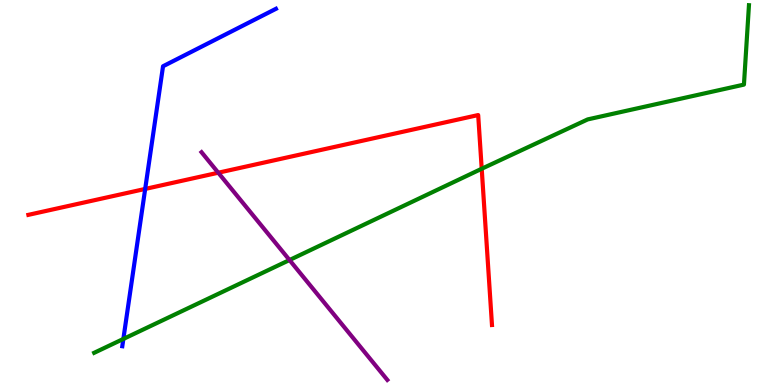[{'lines': ['blue', 'red'], 'intersections': [{'x': 1.87, 'y': 5.09}]}, {'lines': ['green', 'red'], 'intersections': [{'x': 6.22, 'y': 5.62}]}, {'lines': ['purple', 'red'], 'intersections': [{'x': 2.82, 'y': 5.51}]}, {'lines': ['blue', 'green'], 'intersections': [{'x': 1.59, 'y': 1.2}]}, {'lines': ['blue', 'purple'], 'intersections': []}, {'lines': ['green', 'purple'], 'intersections': [{'x': 3.74, 'y': 3.25}]}]